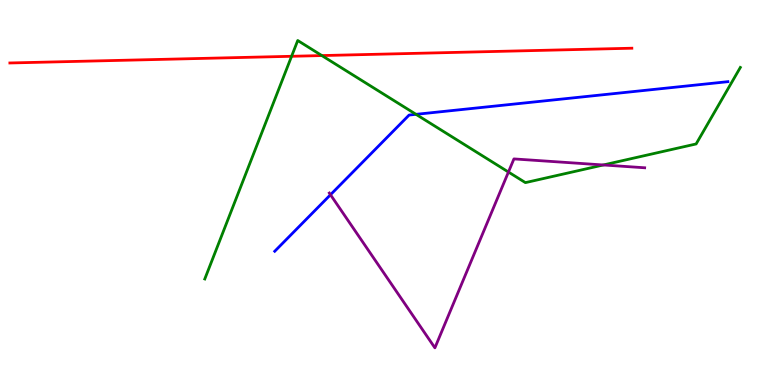[{'lines': ['blue', 'red'], 'intersections': []}, {'lines': ['green', 'red'], 'intersections': [{'x': 3.76, 'y': 8.54}, {'x': 4.15, 'y': 8.56}]}, {'lines': ['purple', 'red'], 'intersections': []}, {'lines': ['blue', 'green'], 'intersections': [{'x': 5.37, 'y': 7.03}]}, {'lines': ['blue', 'purple'], 'intersections': [{'x': 4.26, 'y': 4.94}]}, {'lines': ['green', 'purple'], 'intersections': [{'x': 6.56, 'y': 5.53}, {'x': 7.79, 'y': 5.72}]}]